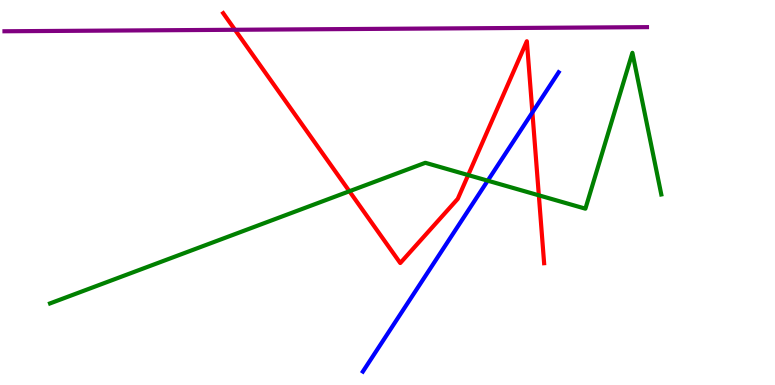[{'lines': ['blue', 'red'], 'intersections': [{'x': 6.87, 'y': 7.08}]}, {'lines': ['green', 'red'], 'intersections': [{'x': 4.51, 'y': 5.03}, {'x': 6.04, 'y': 5.45}, {'x': 6.95, 'y': 4.93}]}, {'lines': ['purple', 'red'], 'intersections': [{'x': 3.03, 'y': 9.23}]}, {'lines': ['blue', 'green'], 'intersections': [{'x': 6.29, 'y': 5.31}]}, {'lines': ['blue', 'purple'], 'intersections': []}, {'lines': ['green', 'purple'], 'intersections': []}]